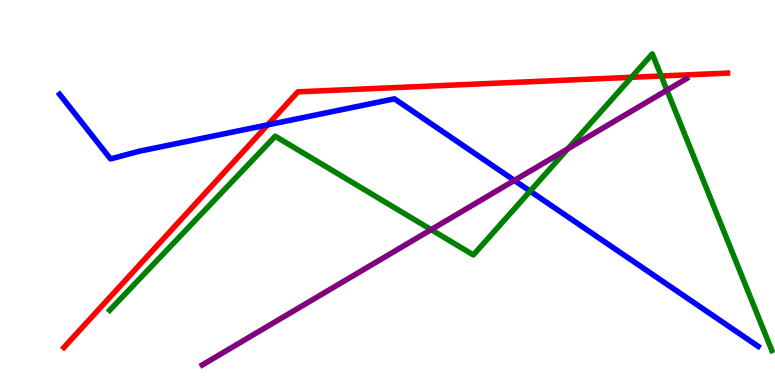[{'lines': ['blue', 'red'], 'intersections': [{'x': 3.45, 'y': 6.76}]}, {'lines': ['green', 'red'], 'intersections': [{'x': 8.15, 'y': 7.99}, {'x': 8.53, 'y': 8.03}]}, {'lines': ['purple', 'red'], 'intersections': []}, {'lines': ['blue', 'green'], 'intersections': [{'x': 6.84, 'y': 5.04}]}, {'lines': ['blue', 'purple'], 'intersections': [{'x': 6.64, 'y': 5.31}]}, {'lines': ['green', 'purple'], 'intersections': [{'x': 5.56, 'y': 4.04}, {'x': 7.33, 'y': 6.13}, {'x': 8.61, 'y': 7.66}]}]